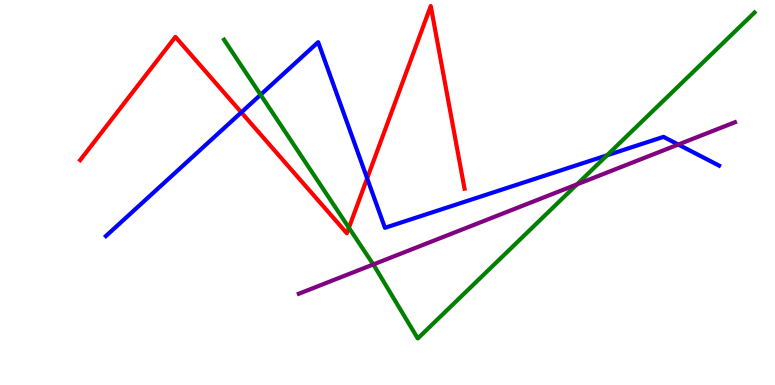[{'lines': ['blue', 'red'], 'intersections': [{'x': 3.11, 'y': 7.08}, {'x': 4.74, 'y': 5.37}]}, {'lines': ['green', 'red'], 'intersections': [{'x': 4.5, 'y': 4.08}]}, {'lines': ['purple', 'red'], 'intersections': []}, {'lines': ['blue', 'green'], 'intersections': [{'x': 3.36, 'y': 7.54}, {'x': 7.83, 'y': 5.97}]}, {'lines': ['blue', 'purple'], 'intersections': [{'x': 8.75, 'y': 6.25}]}, {'lines': ['green', 'purple'], 'intersections': [{'x': 4.82, 'y': 3.13}, {'x': 7.45, 'y': 5.21}]}]